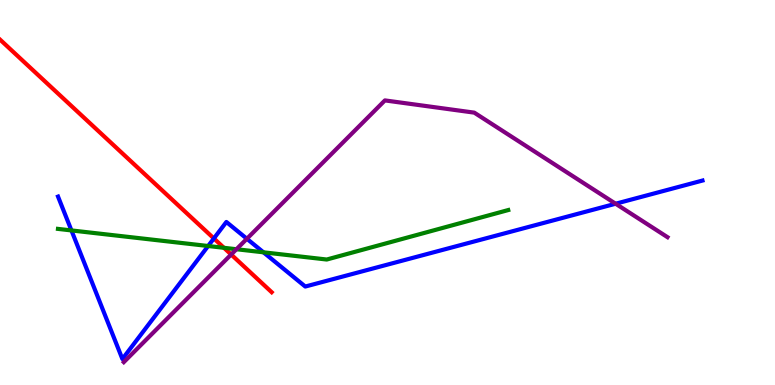[{'lines': ['blue', 'red'], 'intersections': [{'x': 2.76, 'y': 3.81}]}, {'lines': ['green', 'red'], 'intersections': [{'x': 2.89, 'y': 3.56}]}, {'lines': ['purple', 'red'], 'intersections': [{'x': 2.98, 'y': 3.39}]}, {'lines': ['blue', 'green'], 'intersections': [{'x': 0.922, 'y': 4.01}, {'x': 2.69, 'y': 3.61}, {'x': 3.4, 'y': 3.45}]}, {'lines': ['blue', 'purple'], 'intersections': [{'x': 3.19, 'y': 3.8}, {'x': 7.94, 'y': 4.71}]}, {'lines': ['green', 'purple'], 'intersections': [{'x': 3.05, 'y': 3.53}]}]